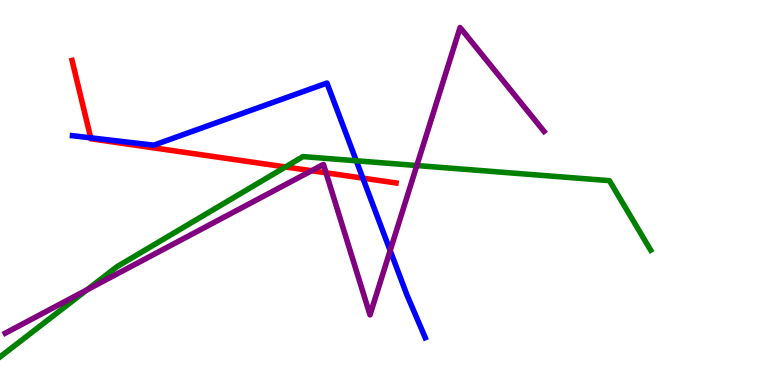[{'lines': ['blue', 'red'], 'intersections': [{'x': 1.17, 'y': 6.42}, {'x': 4.68, 'y': 5.37}]}, {'lines': ['green', 'red'], 'intersections': [{'x': 3.68, 'y': 5.66}]}, {'lines': ['purple', 'red'], 'intersections': [{'x': 4.02, 'y': 5.57}, {'x': 4.21, 'y': 5.51}]}, {'lines': ['blue', 'green'], 'intersections': [{'x': 4.6, 'y': 5.82}]}, {'lines': ['blue', 'purple'], 'intersections': [{'x': 5.03, 'y': 3.49}]}, {'lines': ['green', 'purple'], 'intersections': [{'x': 1.12, 'y': 2.47}, {'x': 5.38, 'y': 5.7}]}]